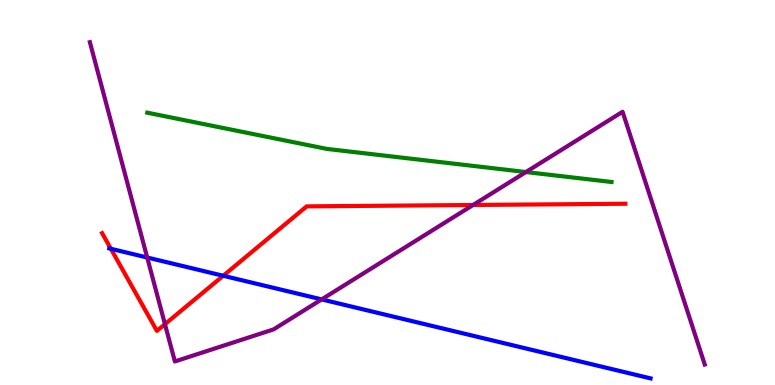[{'lines': ['blue', 'red'], 'intersections': [{'x': 1.43, 'y': 3.54}, {'x': 2.88, 'y': 2.84}]}, {'lines': ['green', 'red'], 'intersections': []}, {'lines': ['purple', 'red'], 'intersections': [{'x': 2.13, 'y': 1.58}, {'x': 6.1, 'y': 4.68}]}, {'lines': ['blue', 'green'], 'intersections': []}, {'lines': ['blue', 'purple'], 'intersections': [{'x': 1.9, 'y': 3.31}, {'x': 4.15, 'y': 2.22}]}, {'lines': ['green', 'purple'], 'intersections': [{'x': 6.79, 'y': 5.53}]}]